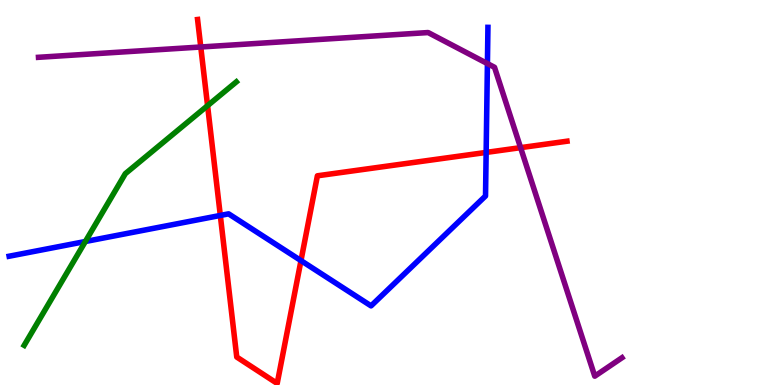[{'lines': ['blue', 'red'], 'intersections': [{'x': 2.84, 'y': 4.4}, {'x': 3.88, 'y': 3.23}, {'x': 6.27, 'y': 6.04}]}, {'lines': ['green', 'red'], 'intersections': [{'x': 2.68, 'y': 7.26}]}, {'lines': ['purple', 'red'], 'intersections': [{'x': 2.59, 'y': 8.78}, {'x': 6.72, 'y': 6.16}]}, {'lines': ['blue', 'green'], 'intersections': [{'x': 1.1, 'y': 3.73}]}, {'lines': ['blue', 'purple'], 'intersections': [{'x': 6.29, 'y': 8.35}]}, {'lines': ['green', 'purple'], 'intersections': []}]